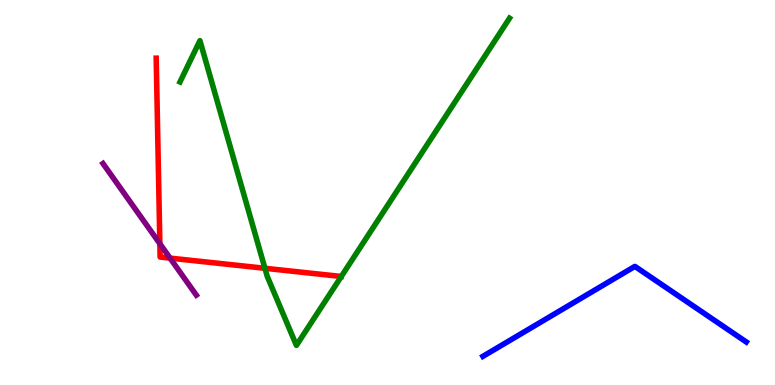[{'lines': ['blue', 'red'], 'intersections': []}, {'lines': ['green', 'red'], 'intersections': [{'x': 3.42, 'y': 3.03}]}, {'lines': ['purple', 'red'], 'intersections': [{'x': 2.06, 'y': 3.67}, {'x': 2.19, 'y': 3.3}]}, {'lines': ['blue', 'green'], 'intersections': []}, {'lines': ['blue', 'purple'], 'intersections': []}, {'lines': ['green', 'purple'], 'intersections': []}]